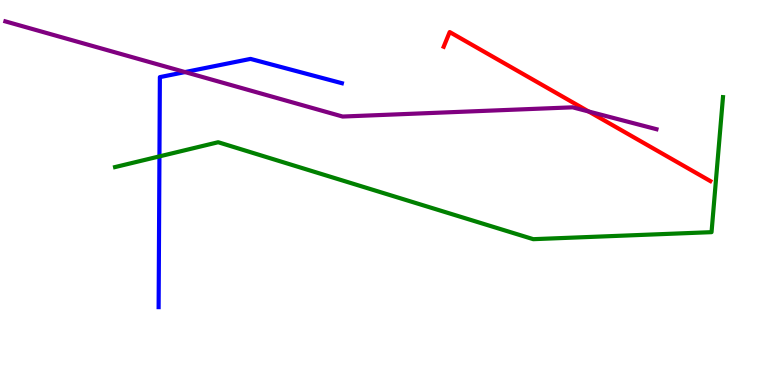[{'lines': ['blue', 'red'], 'intersections': []}, {'lines': ['green', 'red'], 'intersections': []}, {'lines': ['purple', 'red'], 'intersections': [{'x': 7.6, 'y': 7.1}]}, {'lines': ['blue', 'green'], 'intersections': [{'x': 2.06, 'y': 5.94}]}, {'lines': ['blue', 'purple'], 'intersections': [{'x': 2.39, 'y': 8.13}]}, {'lines': ['green', 'purple'], 'intersections': []}]